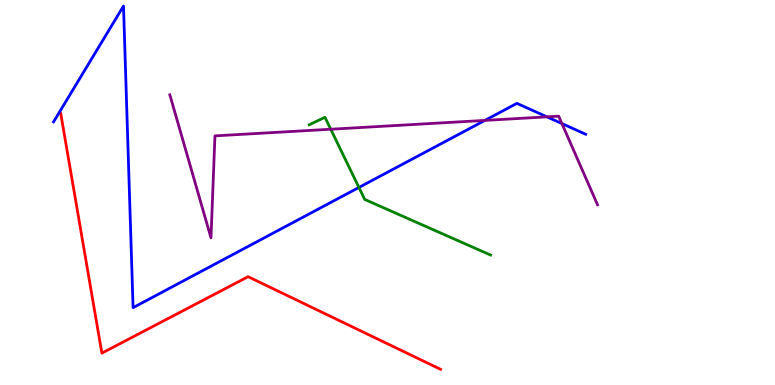[{'lines': ['blue', 'red'], 'intersections': []}, {'lines': ['green', 'red'], 'intersections': []}, {'lines': ['purple', 'red'], 'intersections': []}, {'lines': ['blue', 'green'], 'intersections': [{'x': 4.63, 'y': 5.13}]}, {'lines': ['blue', 'purple'], 'intersections': [{'x': 6.26, 'y': 6.87}, {'x': 7.06, 'y': 6.97}, {'x': 7.25, 'y': 6.79}]}, {'lines': ['green', 'purple'], 'intersections': [{'x': 4.27, 'y': 6.64}]}]